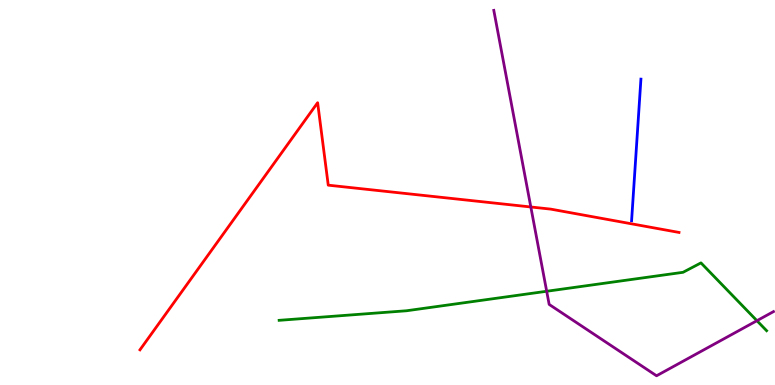[{'lines': ['blue', 'red'], 'intersections': []}, {'lines': ['green', 'red'], 'intersections': []}, {'lines': ['purple', 'red'], 'intersections': [{'x': 6.85, 'y': 4.62}]}, {'lines': ['blue', 'green'], 'intersections': []}, {'lines': ['blue', 'purple'], 'intersections': []}, {'lines': ['green', 'purple'], 'intersections': [{'x': 7.05, 'y': 2.43}, {'x': 9.77, 'y': 1.67}]}]